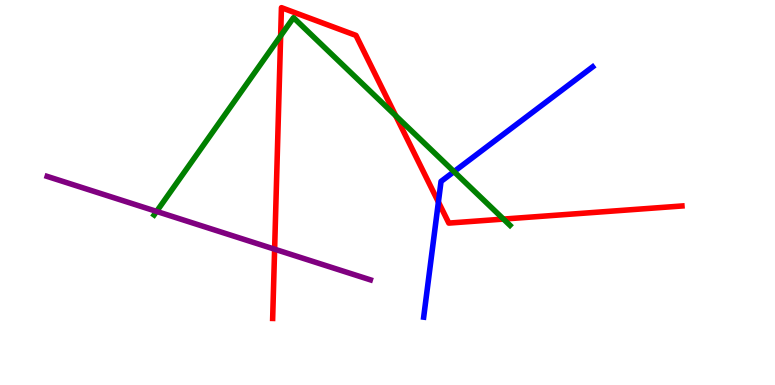[{'lines': ['blue', 'red'], 'intersections': [{'x': 5.66, 'y': 4.75}]}, {'lines': ['green', 'red'], 'intersections': [{'x': 3.62, 'y': 9.07}, {'x': 5.11, 'y': 6.99}, {'x': 6.5, 'y': 4.31}]}, {'lines': ['purple', 'red'], 'intersections': [{'x': 3.54, 'y': 3.53}]}, {'lines': ['blue', 'green'], 'intersections': [{'x': 5.86, 'y': 5.54}]}, {'lines': ['blue', 'purple'], 'intersections': []}, {'lines': ['green', 'purple'], 'intersections': [{'x': 2.02, 'y': 4.51}]}]